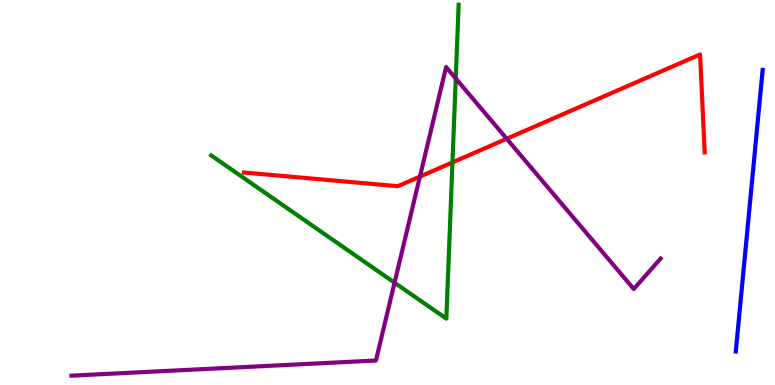[{'lines': ['blue', 'red'], 'intersections': []}, {'lines': ['green', 'red'], 'intersections': [{'x': 5.84, 'y': 5.78}]}, {'lines': ['purple', 'red'], 'intersections': [{'x': 5.42, 'y': 5.41}, {'x': 6.54, 'y': 6.4}]}, {'lines': ['blue', 'green'], 'intersections': []}, {'lines': ['blue', 'purple'], 'intersections': []}, {'lines': ['green', 'purple'], 'intersections': [{'x': 5.09, 'y': 2.66}, {'x': 5.88, 'y': 7.96}]}]